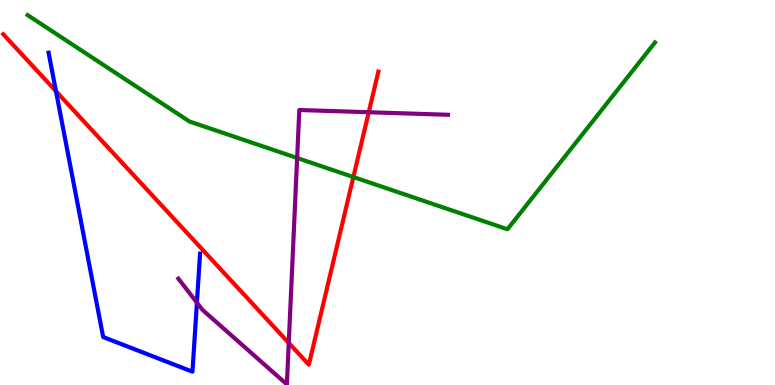[{'lines': ['blue', 'red'], 'intersections': [{'x': 0.722, 'y': 7.63}]}, {'lines': ['green', 'red'], 'intersections': [{'x': 4.56, 'y': 5.4}]}, {'lines': ['purple', 'red'], 'intersections': [{'x': 3.73, 'y': 1.09}, {'x': 4.76, 'y': 7.08}]}, {'lines': ['blue', 'green'], 'intersections': []}, {'lines': ['blue', 'purple'], 'intersections': [{'x': 2.54, 'y': 2.14}]}, {'lines': ['green', 'purple'], 'intersections': [{'x': 3.83, 'y': 5.9}]}]